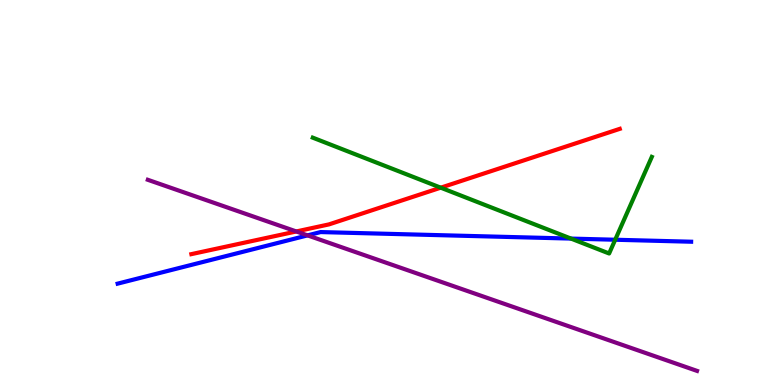[{'lines': ['blue', 'red'], 'intersections': []}, {'lines': ['green', 'red'], 'intersections': [{'x': 5.69, 'y': 5.13}]}, {'lines': ['purple', 'red'], 'intersections': [{'x': 3.82, 'y': 3.99}]}, {'lines': ['blue', 'green'], 'intersections': [{'x': 7.37, 'y': 3.8}, {'x': 7.94, 'y': 3.77}]}, {'lines': ['blue', 'purple'], 'intersections': [{'x': 3.97, 'y': 3.89}]}, {'lines': ['green', 'purple'], 'intersections': []}]